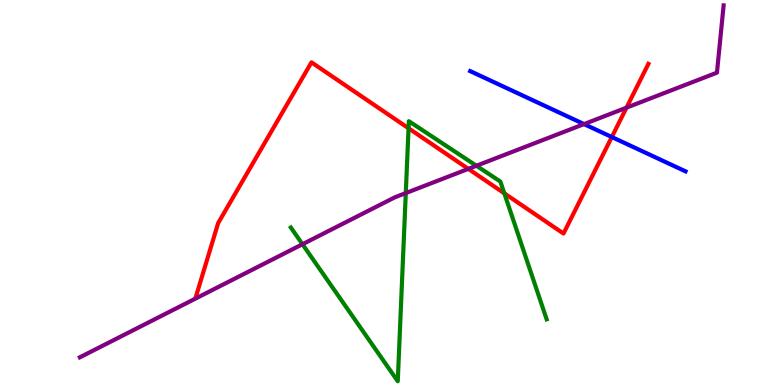[{'lines': ['blue', 'red'], 'intersections': [{'x': 7.89, 'y': 6.44}]}, {'lines': ['green', 'red'], 'intersections': [{'x': 5.27, 'y': 6.67}, {'x': 6.51, 'y': 4.98}]}, {'lines': ['purple', 'red'], 'intersections': [{'x': 6.04, 'y': 5.61}, {'x': 8.08, 'y': 7.2}]}, {'lines': ['blue', 'green'], 'intersections': []}, {'lines': ['blue', 'purple'], 'intersections': [{'x': 7.54, 'y': 6.78}]}, {'lines': ['green', 'purple'], 'intersections': [{'x': 3.9, 'y': 3.66}, {'x': 5.24, 'y': 4.98}, {'x': 6.15, 'y': 5.69}]}]